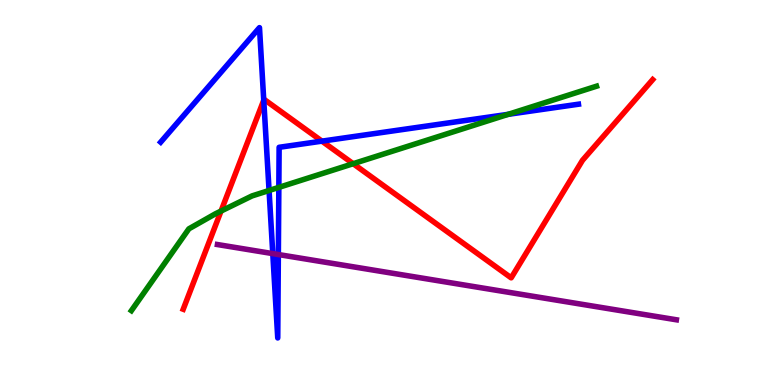[{'lines': ['blue', 'red'], 'intersections': [{'x': 3.4, 'y': 7.4}, {'x': 4.15, 'y': 6.33}]}, {'lines': ['green', 'red'], 'intersections': [{'x': 2.85, 'y': 4.52}, {'x': 4.56, 'y': 5.75}]}, {'lines': ['purple', 'red'], 'intersections': []}, {'lines': ['blue', 'green'], 'intersections': [{'x': 3.47, 'y': 5.05}, {'x': 3.6, 'y': 5.13}, {'x': 6.56, 'y': 7.03}]}, {'lines': ['blue', 'purple'], 'intersections': [{'x': 3.52, 'y': 3.41}, {'x': 3.59, 'y': 3.39}]}, {'lines': ['green', 'purple'], 'intersections': []}]